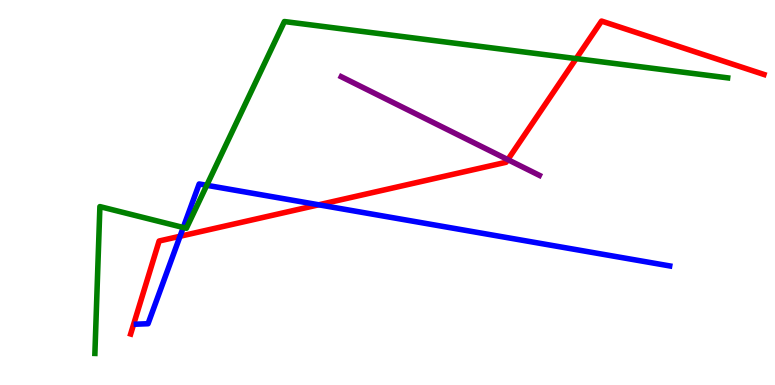[{'lines': ['blue', 'red'], 'intersections': [{'x': 2.32, 'y': 3.86}, {'x': 4.11, 'y': 4.68}]}, {'lines': ['green', 'red'], 'intersections': [{'x': 7.43, 'y': 8.48}]}, {'lines': ['purple', 'red'], 'intersections': [{'x': 6.55, 'y': 5.85}]}, {'lines': ['blue', 'green'], 'intersections': [{'x': 2.36, 'y': 4.09}, {'x': 2.67, 'y': 5.19}]}, {'lines': ['blue', 'purple'], 'intersections': []}, {'lines': ['green', 'purple'], 'intersections': []}]